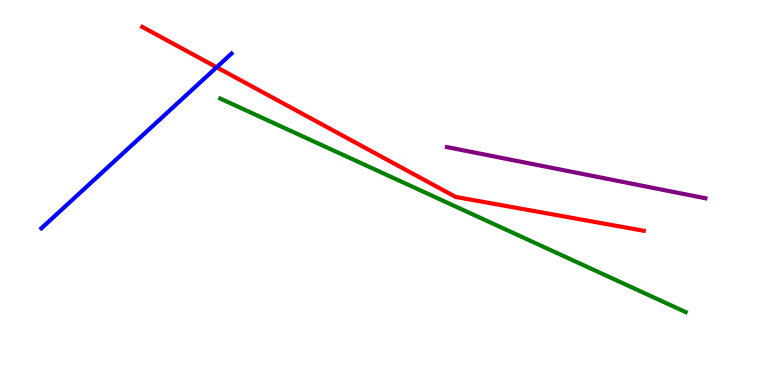[{'lines': ['blue', 'red'], 'intersections': [{'x': 2.8, 'y': 8.25}]}, {'lines': ['green', 'red'], 'intersections': []}, {'lines': ['purple', 'red'], 'intersections': []}, {'lines': ['blue', 'green'], 'intersections': []}, {'lines': ['blue', 'purple'], 'intersections': []}, {'lines': ['green', 'purple'], 'intersections': []}]